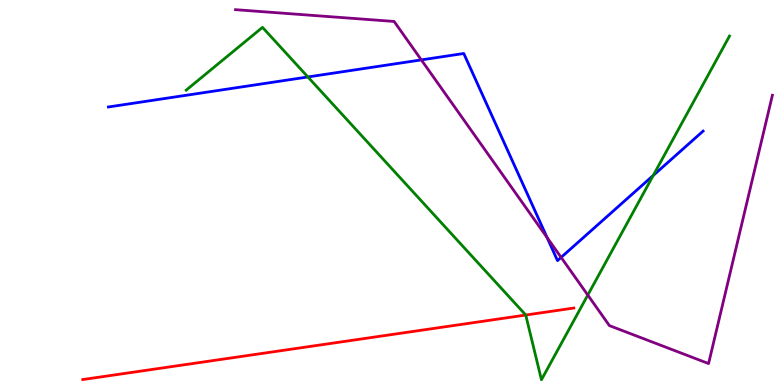[{'lines': ['blue', 'red'], 'intersections': []}, {'lines': ['green', 'red'], 'intersections': [{'x': 6.78, 'y': 1.82}]}, {'lines': ['purple', 'red'], 'intersections': []}, {'lines': ['blue', 'green'], 'intersections': [{'x': 3.97, 'y': 8.0}, {'x': 8.43, 'y': 5.44}]}, {'lines': ['blue', 'purple'], 'intersections': [{'x': 5.44, 'y': 8.44}, {'x': 7.06, 'y': 3.83}, {'x': 7.24, 'y': 3.31}]}, {'lines': ['green', 'purple'], 'intersections': [{'x': 7.58, 'y': 2.34}]}]